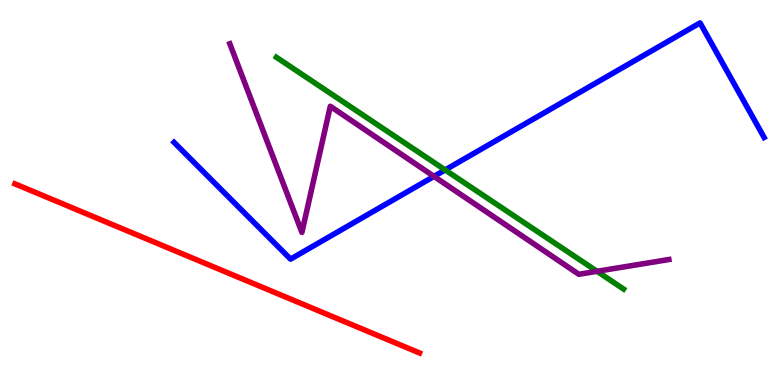[{'lines': ['blue', 'red'], 'intersections': []}, {'lines': ['green', 'red'], 'intersections': []}, {'lines': ['purple', 'red'], 'intersections': []}, {'lines': ['blue', 'green'], 'intersections': [{'x': 5.74, 'y': 5.59}]}, {'lines': ['blue', 'purple'], 'intersections': [{'x': 5.6, 'y': 5.42}]}, {'lines': ['green', 'purple'], 'intersections': [{'x': 7.7, 'y': 2.95}]}]